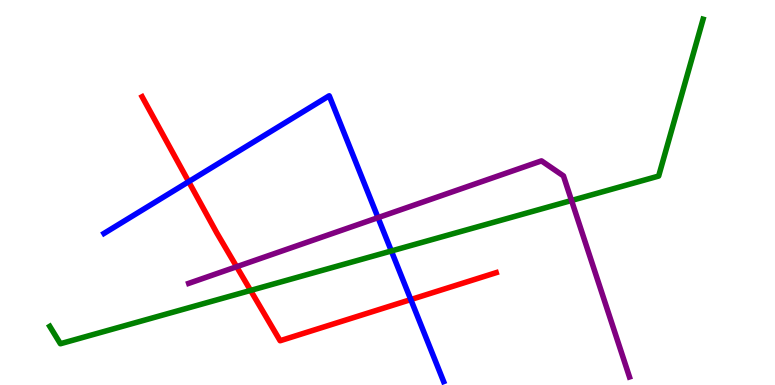[{'lines': ['blue', 'red'], 'intersections': [{'x': 2.43, 'y': 5.28}, {'x': 5.3, 'y': 2.22}]}, {'lines': ['green', 'red'], 'intersections': [{'x': 3.23, 'y': 2.46}]}, {'lines': ['purple', 'red'], 'intersections': [{'x': 3.05, 'y': 3.07}]}, {'lines': ['blue', 'green'], 'intersections': [{'x': 5.05, 'y': 3.48}]}, {'lines': ['blue', 'purple'], 'intersections': [{'x': 4.88, 'y': 4.35}]}, {'lines': ['green', 'purple'], 'intersections': [{'x': 7.37, 'y': 4.79}]}]